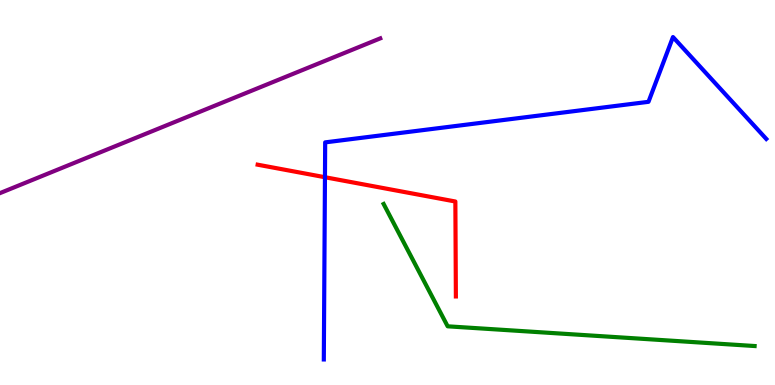[{'lines': ['blue', 'red'], 'intersections': [{'x': 4.19, 'y': 5.4}]}, {'lines': ['green', 'red'], 'intersections': []}, {'lines': ['purple', 'red'], 'intersections': []}, {'lines': ['blue', 'green'], 'intersections': []}, {'lines': ['blue', 'purple'], 'intersections': []}, {'lines': ['green', 'purple'], 'intersections': []}]